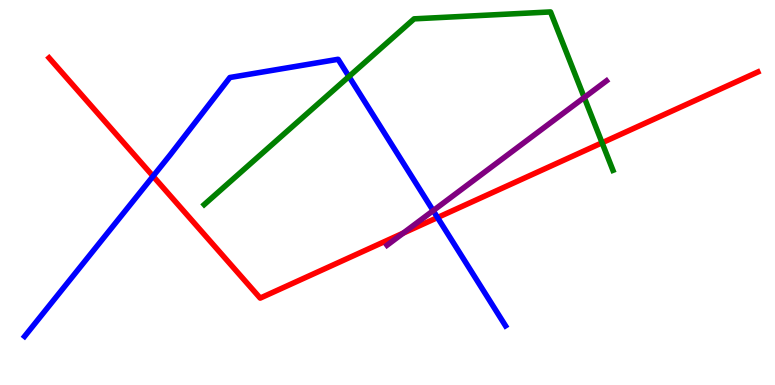[{'lines': ['blue', 'red'], 'intersections': [{'x': 1.98, 'y': 5.42}, {'x': 5.65, 'y': 4.35}]}, {'lines': ['green', 'red'], 'intersections': [{'x': 7.77, 'y': 6.29}]}, {'lines': ['purple', 'red'], 'intersections': [{'x': 5.2, 'y': 3.94}]}, {'lines': ['blue', 'green'], 'intersections': [{'x': 4.5, 'y': 8.01}]}, {'lines': ['blue', 'purple'], 'intersections': [{'x': 5.59, 'y': 4.53}]}, {'lines': ['green', 'purple'], 'intersections': [{'x': 7.54, 'y': 7.47}]}]